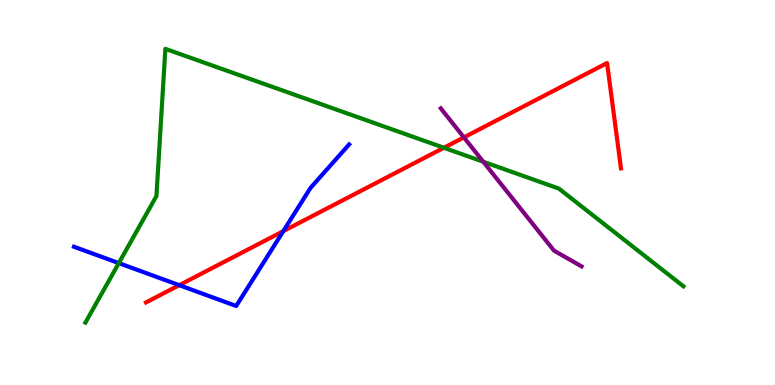[{'lines': ['blue', 'red'], 'intersections': [{'x': 2.31, 'y': 2.59}, {'x': 3.66, 'y': 4.0}]}, {'lines': ['green', 'red'], 'intersections': [{'x': 5.73, 'y': 6.16}]}, {'lines': ['purple', 'red'], 'intersections': [{'x': 5.99, 'y': 6.43}]}, {'lines': ['blue', 'green'], 'intersections': [{'x': 1.53, 'y': 3.17}]}, {'lines': ['blue', 'purple'], 'intersections': []}, {'lines': ['green', 'purple'], 'intersections': [{'x': 6.24, 'y': 5.8}]}]